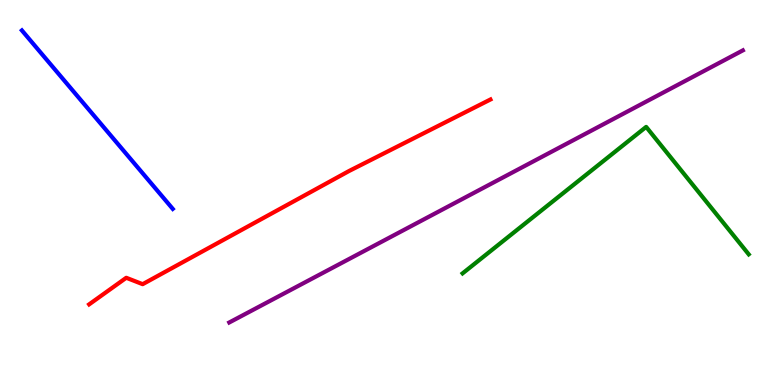[{'lines': ['blue', 'red'], 'intersections': []}, {'lines': ['green', 'red'], 'intersections': []}, {'lines': ['purple', 'red'], 'intersections': []}, {'lines': ['blue', 'green'], 'intersections': []}, {'lines': ['blue', 'purple'], 'intersections': []}, {'lines': ['green', 'purple'], 'intersections': []}]